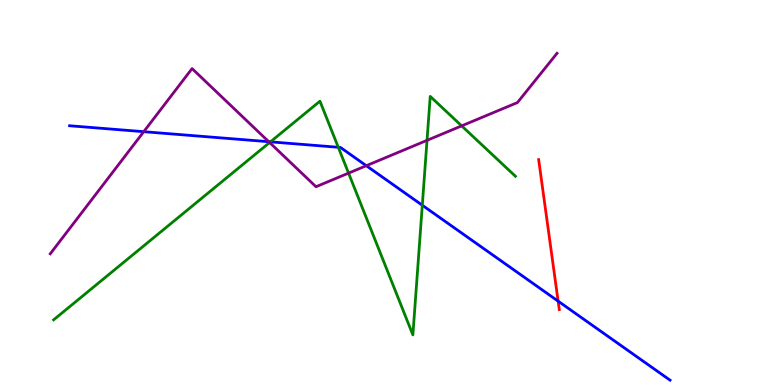[{'lines': ['blue', 'red'], 'intersections': [{'x': 7.2, 'y': 2.18}]}, {'lines': ['green', 'red'], 'intersections': []}, {'lines': ['purple', 'red'], 'intersections': []}, {'lines': ['blue', 'green'], 'intersections': [{'x': 3.49, 'y': 6.32}, {'x': 4.36, 'y': 6.17}, {'x': 5.45, 'y': 4.67}]}, {'lines': ['blue', 'purple'], 'intersections': [{'x': 1.85, 'y': 6.58}, {'x': 3.47, 'y': 6.32}, {'x': 4.73, 'y': 5.7}]}, {'lines': ['green', 'purple'], 'intersections': [{'x': 3.48, 'y': 6.3}, {'x': 4.5, 'y': 5.5}, {'x': 5.51, 'y': 6.35}, {'x': 5.96, 'y': 6.73}]}]